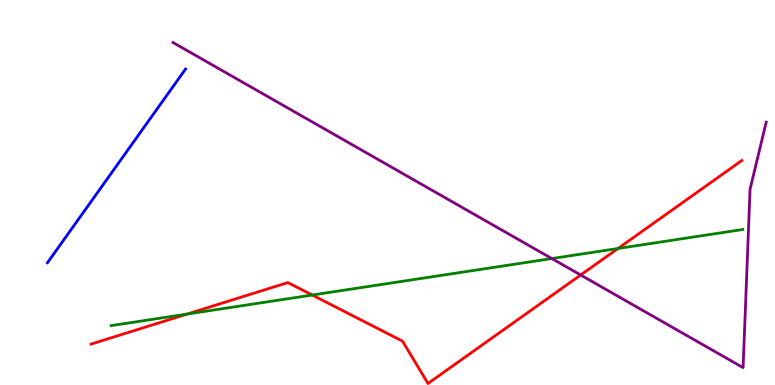[{'lines': ['blue', 'red'], 'intersections': []}, {'lines': ['green', 'red'], 'intersections': [{'x': 2.41, 'y': 1.84}, {'x': 4.03, 'y': 2.34}, {'x': 7.97, 'y': 3.55}]}, {'lines': ['purple', 'red'], 'intersections': [{'x': 7.49, 'y': 2.86}]}, {'lines': ['blue', 'green'], 'intersections': []}, {'lines': ['blue', 'purple'], 'intersections': []}, {'lines': ['green', 'purple'], 'intersections': [{'x': 7.12, 'y': 3.28}]}]